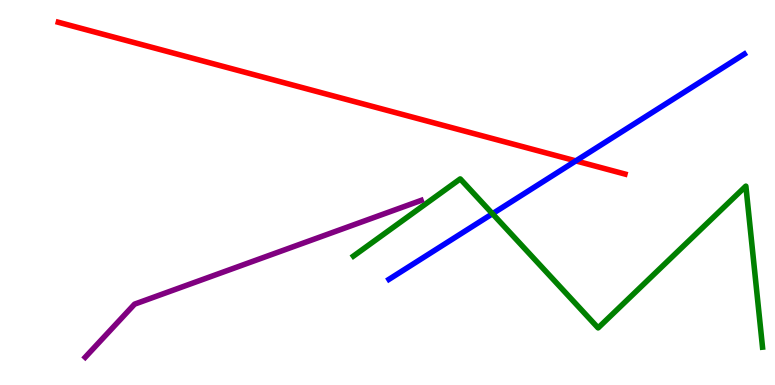[{'lines': ['blue', 'red'], 'intersections': [{'x': 7.43, 'y': 5.82}]}, {'lines': ['green', 'red'], 'intersections': []}, {'lines': ['purple', 'red'], 'intersections': []}, {'lines': ['blue', 'green'], 'intersections': [{'x': 6.35, 'y': 4.45}]}, {'lines': ['blue', 'purple'], 'intersections': []}, {'lines': ['green', 'purple'], 'intersections': []}]